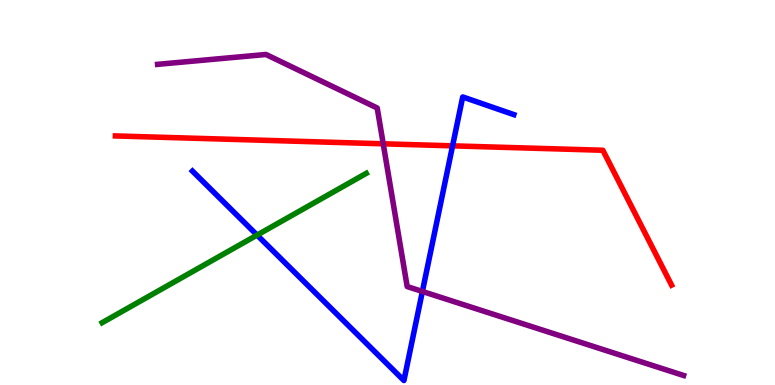[{'lines': ['blue', 'red'], 'intersections': [{'x': 5.84, 'y': 6.21}]}, {'lines': ['green', 'red'], 'intersections': []}, {'lines': ['purple', 'red'], 'intersections': [{'x': 4.94, 'y': 6.26}]}, {'lines': ['blue', 'green'], 'intersections': [{'x': 3.32, 'y': 3.89}]}, {'lines': ['blue', 'purple'], 'intersections': [{'x': 5.45, 'y': 2.43}]}, {'lines': ['green', 'purple'], 'intersections': []}]